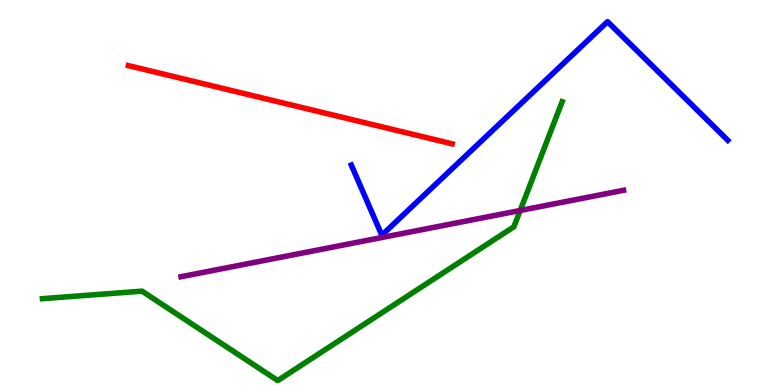[{'lines': ['blue', 'red'], 'intersections': []}, {'lines': ['green', 'red'], 'intersections': []}, {'lines': ['purple', 'red'], 'intersections': []}, {'lines': ['blue', 'green'], 'intersections': []}, {'lines': ['blue', 'purple'], 'intersections': []}, {'lines': ['green', 'purple'], 'intersections': [{'x': 6.71, 'y': 4.53}]}]